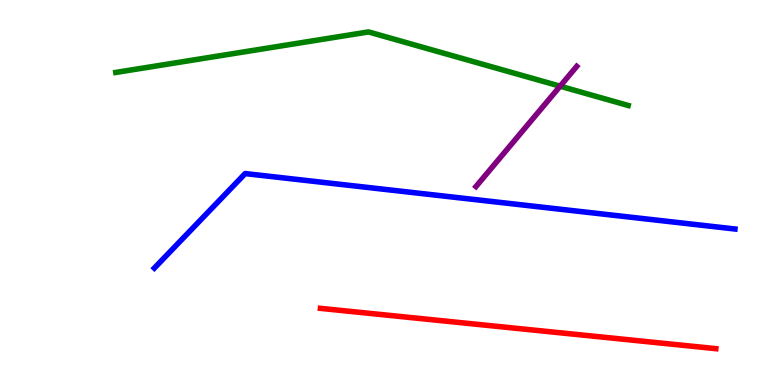[{'lines': ['blue', 'red'], 'intersections': []}, {'lines': ['green', 'red'], 'intersections': []}, {'lines': ['purple', 'red'], 'intersections': []}, {'lines': ['blue', 'green'], 'intersections': []}, {'lines': ['blue', 'purple'], 'intersections': []}, {'lines': ['green', 'purple'], 'intersections': [{'x': 7.23, 'y': 7.76}]}]